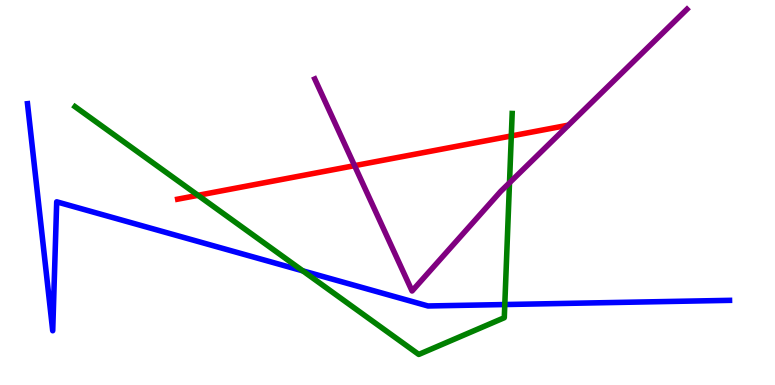[{'lines': ['blue', 'red'], 'intersections': []}, {'lines': ['green', 'red'], 'intersections': [{'x': 2.55, 'y': 4.93}, {'x': 6.6, 'y': 6.47}]}, {'lines': ['purple', 'red'], 'intersections': [{'x': 4.57, 'y': 5.7}]}, {'lines': ['blue', 'green'], 'intersections': [{'x': 3.91, 'y': 2.96}, {'x': 6.51, 'y': 2.09}]}, {'lines': ['blue', 'purple'], 'intersections': []}, {'lines': ['green', 'purple'], 'intersections': [{'x': 6.57, 'y': 5.25}]}]